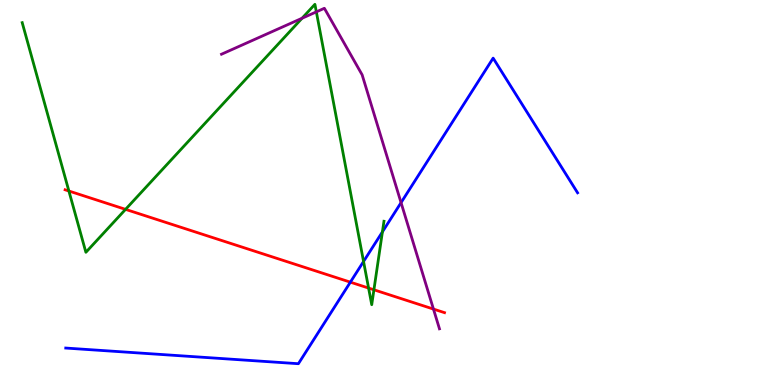[{'lines': ['blue', 'red'], 'intersections': [{'x': 4.52, 'y': 2.67}]}, {'lines': ['green', 'red'], 'intersections': [{'x': 0.889, 'y': 5.04}, {'x': 1.62, 'y': 4.56}, {'x': 4.76, 'y': 2.52}, {'x': 4.82, 'y': 2.47}]}, {'lines': ['purple', 'red'], 'intersections': [{'x': 5.59, 'y': 1.97}]}, {'lines': ['blue', 'green'], 'intersections': [{'x': 4.69, 'y': 3.21}, {'x': 4.93, 'y': 3.98}]}, {'lines': ['blue', 'purple'], 'intersections': [{'x': 5.17, 'y': 4.74}]}, {'lines': ['green', 'purple'], 'intersections': [{'x': 3.9, 'y': 9.53}, {'x': 4.08, 'y': 9.69}]}]